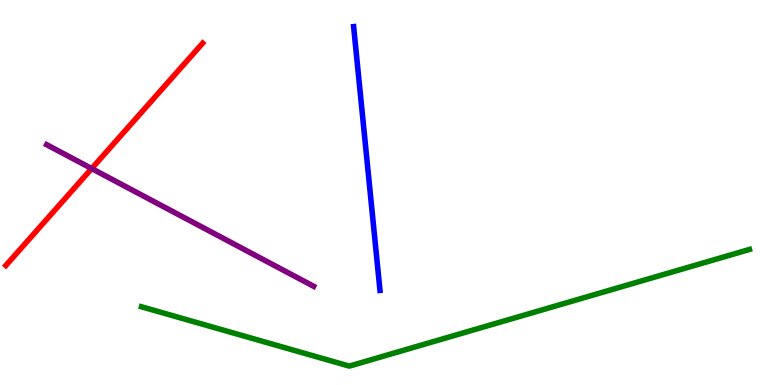[{'lines': ['blue', 'red'], 'intersections': []}, {'lines': ['green', 'red'], 'intersections': []}, {'lines': ['purple', 'red'], 'intersections': [{'x': 1.18, 'y': 5.62}]}, {'lines': ['blue', 'green'], 'intersections': []}, {'lines': ['blue', 'purple'], 'intersections': []}, {'lines': ['green', 'purple'], 'intersections': []}]